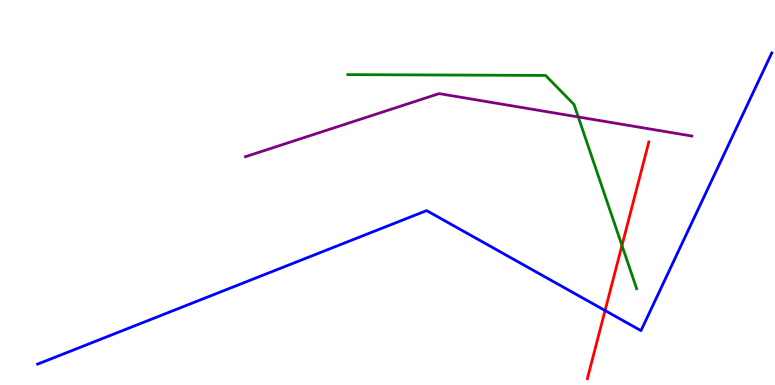[{'lines': ['blue', 'red'], 'intersections': [{'x': 7.81, 'y': 1.93}]}, {'lines': ['green', 'red'], 'intersections': [{'x': 8.03, 'y': 3.62}]}, {'lines': ['purple', 'red'], 'intersections': []}, {'lines': ['blue', 'green'], 'intersections': []}, {'lines': ['blue', 'purple'], 'intersections': []}, {'lines': ['green', 'purple'], 'intersections': [{'x': 7.46, 'y': 6.96}]}]